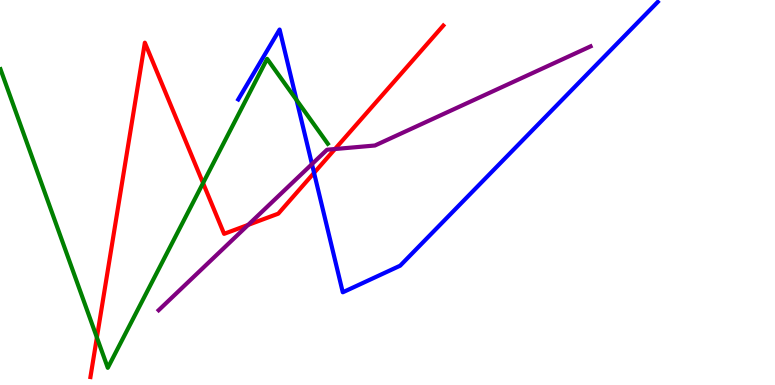[{'lines': ['blue', 'red'], 'intersections': [{'x': 4.05, 'y': 5.51}]}, {'lines': ['green', 'red'], 'intersections': [{'x': 1.25, 'y': 1.23}, {'x': 2.62, 'y': 5.24}]}, {'lines': ['purple', 'red'], 'intersections': [{'x': 3.2, 'y': 4.16}, {'x': 4.32, 'y': 6.13}]}, {'lines': ['blue', 'green'], 'intersections': [{'x': 3.83, 'y': 7.4}]}, {'lines': ['blue', 'purple'], 'intersections': [{'x': 4.03, 'y': 5.74}]}, {'lines': ['green', 'purple'], 'intersections': []}]